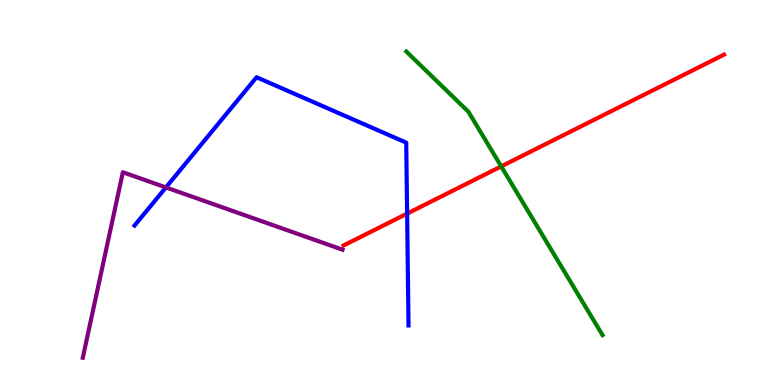[{'lines': ['blue', 'red'], 'intersections': [{'x': 5.25, 'y': 4.45}]}, {'lines': ['green', 'red'], 'intersections': [{'x': 6.47, 'y': 5.68}]}, {'lines': ['purple', 'red'], 'intersections': []}, {'lines': ['blue', 'green'], 'intersections': []}, {'lines': ['blue', 'purple'], 'intersections': [{'x': 2.14, 'y': 5.13}]}, {'lines': ['green', 'purple'], 'intersections': []}]